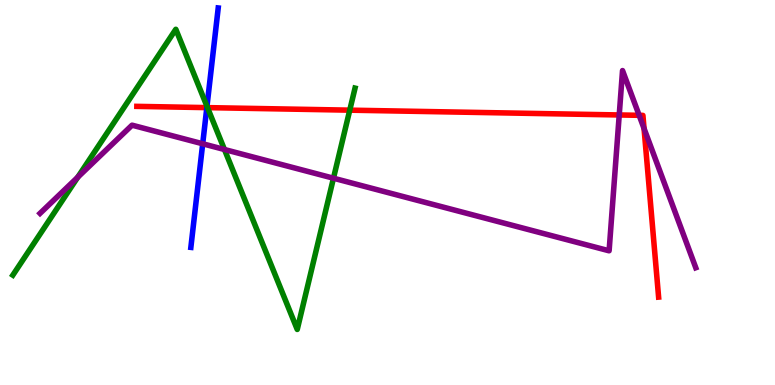[{'lines': ['blue', 'red'], 'intersections': [{'x': 2.67, 'y': 7.2}]}, {'lines': ['green', 'red'], 'intersections': [{'x': 2.68, 'y': 7.2}, {'x': 4.51, 'y': 7.14}]}, {'lines': ['purple', 'red'], 'intersections': [{'x': 7.99, 'y': 7.01}, {'x': 8.25, 'y': 7.0}, {'x': 8.31, 'y': 6.66}]}, {'lines': ['blue', 'green'], 'intersections': [{'x': 2.67, 'y': 7.24}]}, {'lines': ['blue', 'purple'], 'intersections': [{'x': 2.62, 'y': 6.27}]}, {'lines': ['green', 'purple'], 'intersections': [{'x': 1.0, 'y': 5.4}, {'x': 2.9, 'y': 6.12}, {'x': 4.3, 'y': 5.37}]}]